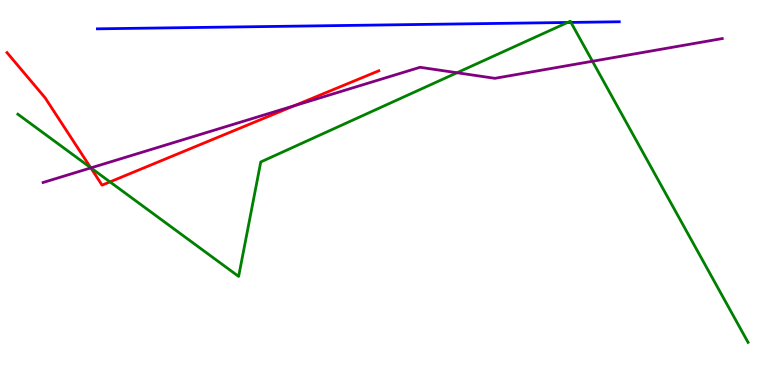[{'lines': ['blue', 'red'], 'intersections': []}, {'lines': ['green', 'red'], 'intersections': [{'x': 1.17, 'y': 5.64}, {'x': 1.42, 'y': 5.28}]}, {'lines': ['purple', 'red'], 'intersections': [{'x': 1.17, 'y': 5.64}, {'x': 3.8, 'y': 7.25}]}, {'lines': ['blue', 'green'], 'intersections': [{'x': 7.32, 'y': 9.42}, {'x': 7.37, 'y': 9.42}]}, {'lines': ['blue', 'purple'], 'intersections': []}, {'lines': ['green', 'purple'], 'intersections': [{'x': 1.17, 'y': 5.64}, {'x': 5.9, 'y': 8.11}, {'x': 7.64, 'y': 8.41}]}]